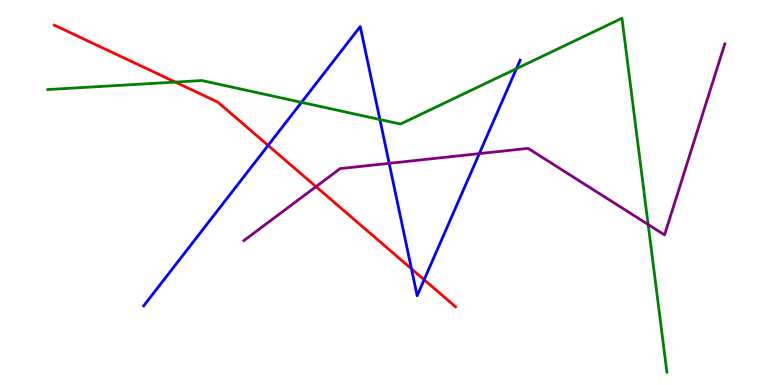[{'lines': ['blue', 'red'], 'intersections': [{'x': 3.46, 'y': 6.22}, {'x': 5.31, 'y': 3.02}, {'x': 5.47, 'y': 2.73}]}, {'lines': ['green', 'red'], 'intersections': [{'x': 2.26, 'y': 7.87}]}, {'lines': ['purple', 'red'], 'intersections': [{'x': 4.08, 'y': 5.15}]}, {'lines': ['blue', 'green'], 'intersections': [{'x': 3.89, 'y': 7.34}, {'x': 4.9, 'y': 6.9}, {'x': 6.66, 'y': 8.22}]}, {'lines': ['blue', 'purple'], 'intersections': [{'x': 5.02, 'y': 5.76}, {'x': 6.18, 'y': 6.01}]}, {'lines': ['green', 'purple'], 'intersections': [{'x': 8.36, 'y': 4.17}]}]